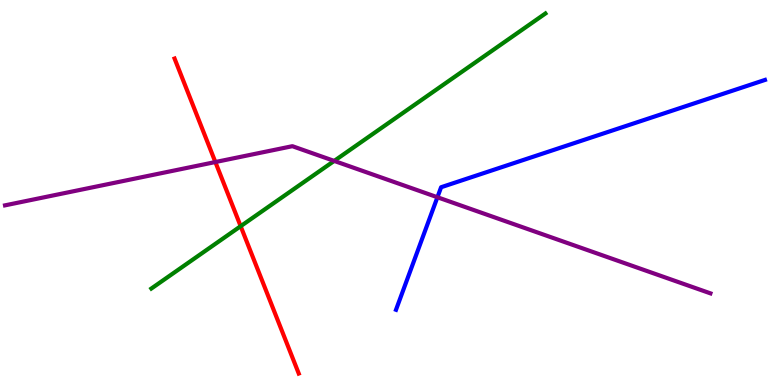[{'lines': ['blue', 'red'], 'intersections': []}, {'lines': ['green', 'red'], 'intersections': [{'x': 3.11, 'y': 4.12}]}, {'lines': ['purple', 'red'], 'intersections': [{'x': 2.78, 'y': 5.79}]}, {'lines': ['blue', 'green'], 'intersections': []}, {'lines': ['blue', 'purple'], 'intersections': [{'x': 5.64, 'y': 4.88}]}, {'lines': ['green', 'purple'], 'intersections': [{'x': 4.31, 'y': 5.82}]}]